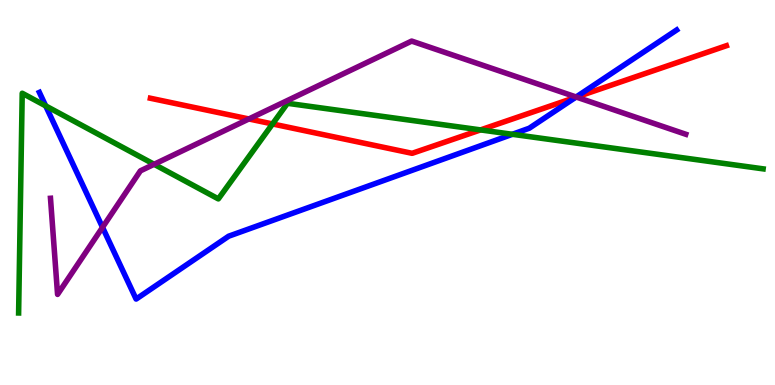[{'lines': ['blue', 'red'], 'intersections': [{'x': 7.43, 'y': 7.47}]}, {'lines': ['green', 'red'], 'intersections': [{'x': 3.52, 'y': 6.78}, {'x': 6.2, 'y': 6.63}]}, {'lines': ['purple', 'red'], 'intersections': [{'x': 3.21, 'y': 6.91}, {'x': 7.44, 'y': 7.48}]}, {'lines': ['blue', 'green'], 'intersections': [{'x': 0.589, 'y': 7.25}, {'x': 6.61, 'y': 6.51}]}, {'lines': ['blue', 'purple'], 'intersections': [{'x': 1.32, 'y': 4.1}, {'x': 7.43, 'y': 7.48}]}, {'lines': ['green', 'purple'], 'intersections': [{'x': 1.99, 'y': 5.73}]}]